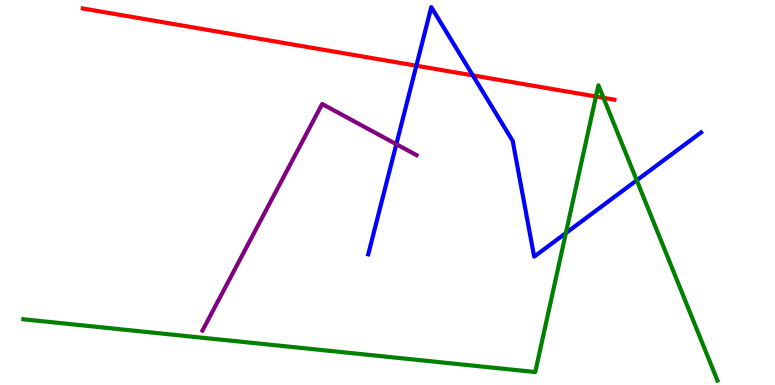[{'lines': ['blue', 'red'], 'intersections': [{'x': 5.37, 'y': 8.29}, {'x': 6.1, 'y': 8.04}]}, {'lines': ['green', 'red'], 'intersections': [{'x': 7.69, 'y': 7.49}, {'x': 7.79, 'y': 7.46}]}, {'lines': ['purple', 'red'], 'intersections': []}, {'lines': ['blue', 'green'], 'intersections': [{'x': 7.3, 'y': 3.95}, {'x': 8.22, 'y': 5.32}]}, {'lines': ['blue', 'purple'], 'intersections': [{'x': 5.11, 'y': 6.25}]}, {'lines': ['green', 'purple'], 'intersections': []}]